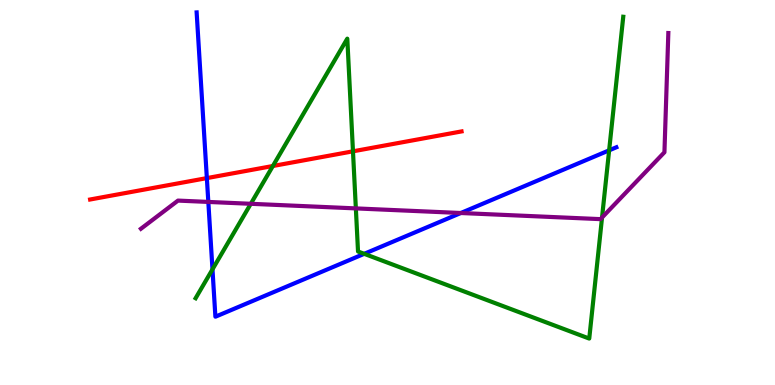[{'lines': ['blue', 'red'], 'intersections': [{'x': 2.67, 'y': 5.37}]}, {'lines': ['green', 'red'], 'intersections': [{'x': 3.52, 'y': 5.69}, {'x': 4.55, 'y': 6.07}]}, {'lines': ['purple', 'red'], 'intersections': []}, {'lines': ['blue', 'green'], 'intersections': [{'x': 2.74, 'y': 3.0}, {'x': 4.7, 'y': 3.41}, {'x': 7.86, 'y': 6.1}]}, {'lines': ['blue', 'purple'], 'intersections': [{'x': 2.69, 'y': 4.76}, {'x': 5.95, 'y': 4.47}]}, {'lines': ['green', 'purple'], 'intersections': [{'x': 3.24, 'y': 4.71}, {'x': 4.59, 'y': 4.59}, {'x': 7.77, 'y': 4.35}]}]